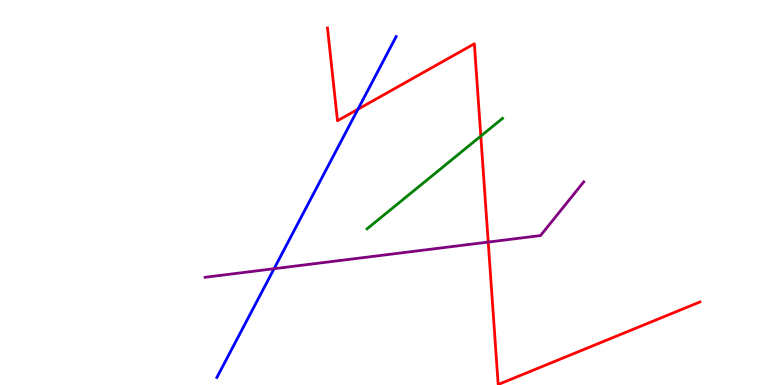[{'lines': ['blue', 'red'], 'intersections': [{'x': 4.62, 'y': 7.16}]}, {'lines': ['green', 'red'], 'intersections': [{'x': 6.2, 'y': 6.46}]}, {'lines': ['purple', 'red'], 'intersections': [{'x': 6.3, 'y': 3.71}]}, {'lines': ['blue', 'green'], 'intersections': []}, {'lines': ['blue', 'purple'], 'intersections': [{'x': 3.54, 'y': 3.02}]}, {'lines': ['green', 'purple'], 'intersections': []}]